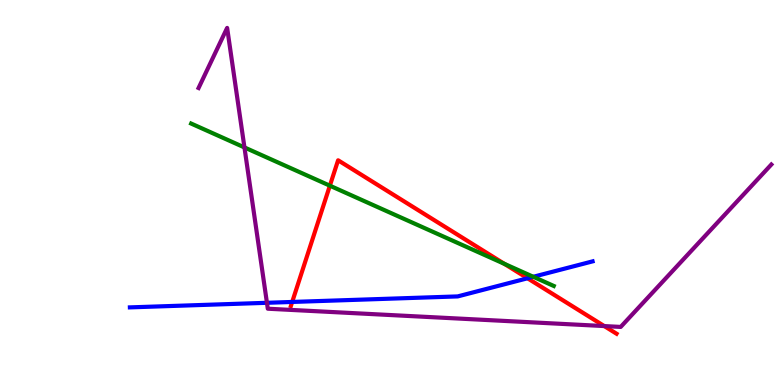[{'lines': ['blue', 'red'], 'intersections': [{'x': 3.77, 'y': 2.16}, {'x': 6.81, 'y': 2.77}]}, {'lines': ['green', 'red'], 'intersections': [{'x': 4.26, 'y': 5.18}, {'x': 6.51, 'y': 3.15}]}, {'lines': ['purple', 'red'], 'intersections': [{'x': 7.8, 'y': 1.53}]}, {'lines': ['blue', 'green'], 'intersections': [{'x': 6.88, 'y': 2.81}]}, {'lines': ['blue', 'purple'], 'intersections': [{'x': 3.44, 'y': 2.14}]}, {'lines': ['green', 'purple'], 'intersections': [{'x': 3.15, 'y': 6.17}]}]